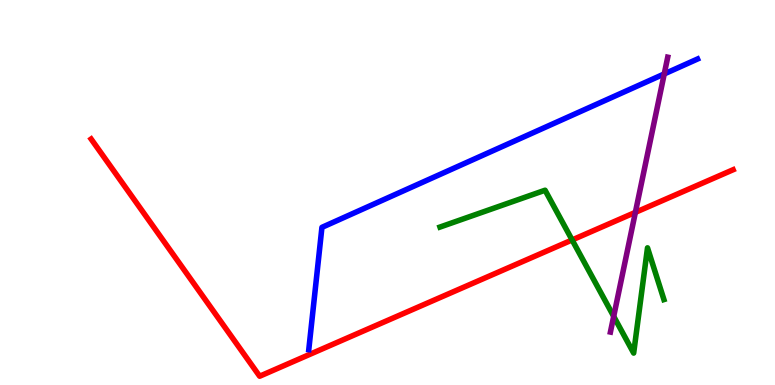[{'lines': ['blue', 'red'], 'intersections': []}, {'lines': ['green', 'red'], 'intersections': [{'x': 7.38, 'y': 3.77}]}, {'lines': ['purple', 'red'], 'intersections': [{'x': 8.2, 'y': 4.48}]}, {'lines': ['blue', 'green'], 'intersections': []}, {'lines': ['blue', 'purple'], 'intersections': [{'x': 8.57, 'y': 8.08}]}, {'lines': ['green', 'purple'], 'intersections': [{'x': 7.92, 'y': 1.78}]}]